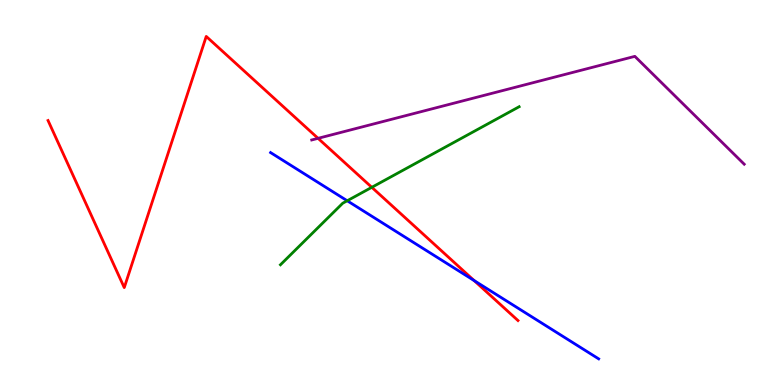[{'lines': ['blue', 'red'], 'intersections': [{'x': 6.12, 'y': 2.71}]}, {'lines': ['green', 'red'], 'intersections': [{'x': 4.8, 'y': 5.13}]}, {'lines': ['purple', 'red'], 'intersections': [{'x': 4.1, 'y': 6.41}]}, {'lines': ['blue', 'green'], 'intersections': [{'x': 4.48, 'y': 4.79}]}, {'lines': ['blue', 'purple'], 'intersections': []}, {'lines': ['green', 'purple'], 'intersections': []}]